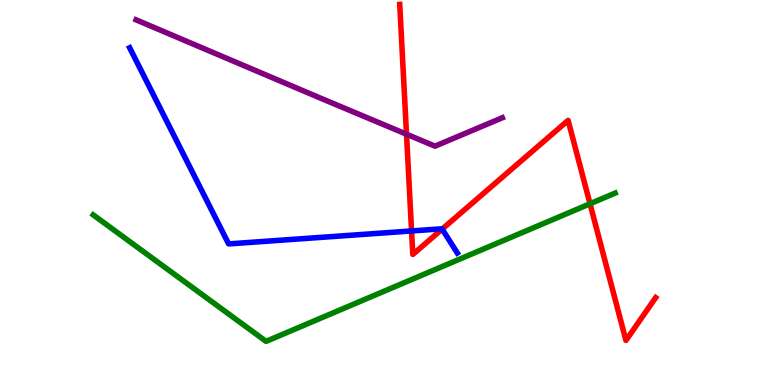[{'lines': ['blue', 'red'], 'intersections': [{'x': 5.31, 'y': 4.0}, {'x': 5.71, 'y': 4.05}]}, {'lines': ['green', 'red'], 'intersections': [{'x': 7.61, 'y': 4.71}]}, {'lines': ['purple', 'red'], 'intersections': [{'x': 5.25, 'y': 6.51}]}, {'lines': ['blue', 'green'], 'intersections': []}, {'lines': ['blue', 'purple'], 'intersections': []}, {'lines': ['green', 'purple'], 'intersections': []}]